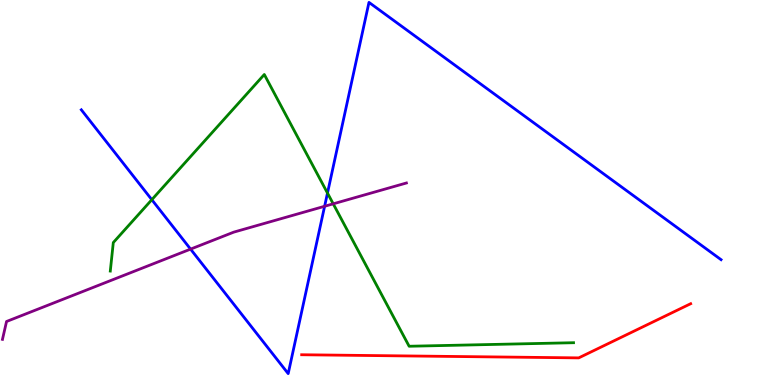[{'lines': ['blue', 'red'], 'intersections': []}, {'lines': ['green', 'red'], 'intersections': []}, {'lines': ['purple', 'red'], 'intersections': []}, {'lines': ['blue', 'green'], 'intersections': [{'x': 1.96, 'y': 4.81}, {'x': 4.23, 'y': 4.99}]}, {'lines': ['blue', 'purple'], 'intersections': [{'x': 2.46, 'y': 3.53}, {'x': 4.19, 'y': 4.64}]}, {'lines': ['green', 'purple'], 'intersections': [{'x': 4.3, 'y': 4.71}]}]